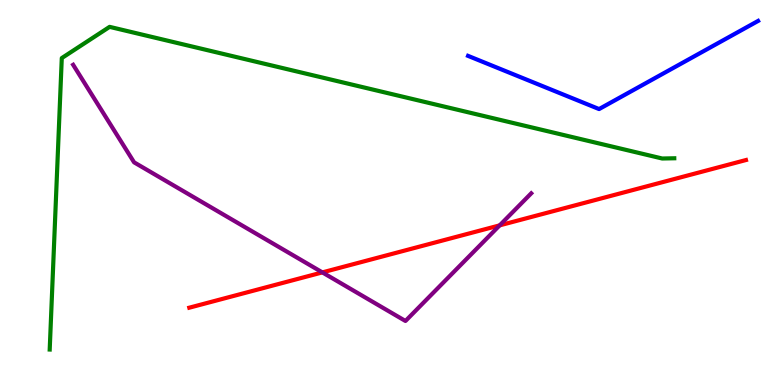[{'lines': ['blue', 'red'], 'intersections': []}, {'lines': ['green', 'red'], 'intersections': []}, {'lines': ['purple', 'red'], 'intersections': [{'x': 4.16, 'y': 2.92}, {'x': 6.45, 'y': 4.15}]}, {'lines': ['blue', 'green'], 'intersections': []}, {'lines': ['blue', 'purple'], 'intersections': []}, {'lines': ['green', 'purple'], 'intersections': []}]